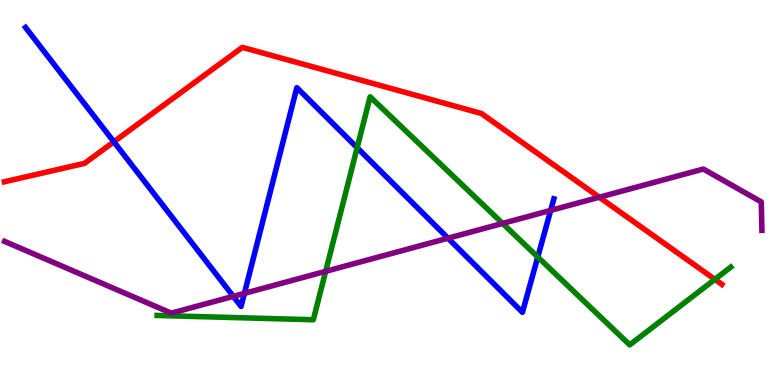[{'lines': ['blue', 'red'], 'intersections': [{'x': 1.47, 'y': 6.32}]}, {'lines': ['green', 'red'], 'intersections': [{'x': 9.22, 'y': 2.74}]}, {'lines': ['purple', 'red'], 'intersections': [{'x': 7.73, 'y': 4.88}]}, {'lines': ['blue', 'green'], 'intersections': [{'x': 4.61, 'y': 6.16}, {'x': 6.94, 'y': 3.32}]}, {'lines': ['blue', 'purple'], 'intersections': [{'x': 3.01, 'y': 2.3}, {'x': 3.15, 'y': 2.38}, {'x': 5.78, 'y': 3.81}, {'x': 7.11, 'y': 4.54}]}, {'lines': ['green', 'purple'], 'intersections': [{'x': 4.2, 'y': 2.95}, {'x': 6.49, 'y': 4.2}]}]